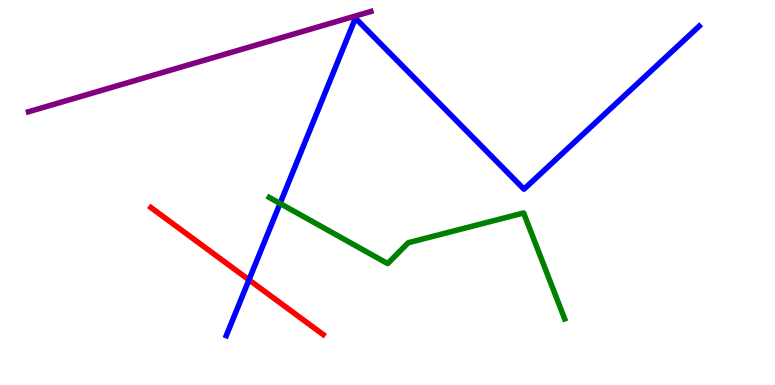[{'lines': ['blue', 'red'], 'intersections': [{'x': 3.21, 'y': 2.73}]}, {'lines': ['green', 'red'], 'intersections': []}, {'lines': ['purple', 'red'], 'intersections': []}, {'lines': ['blue', 'green'], 'intersections': [{'x': 3.61, 'y': 4.72}]}, {'lines': ['blue', 'purple'], 'intersections': []}, {'lines': ['green', 'purple'], 'intersections': []}]